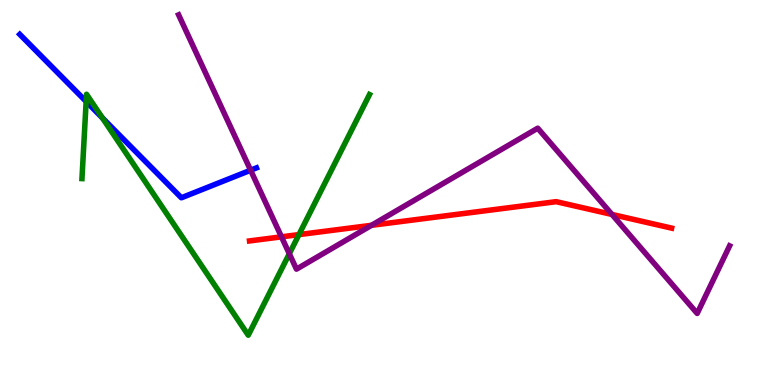[{'lines': ['blue', 'red'], 'intersections': []}, {'lines': ['green', 'red'], 'intersections': [{'x': 3.86, 'y': 3.91}]}, {'lines': ['purple', 'red'], 'intersections': [{'x': 3.63, 'y': 3.85}, {'x': 4.79, 'y': 4.15}, {'x': 7.9, 'y': 4.43}]}, {'lines': ['blue', 'green'], 'intersections': [{'x': 1.11, 'y': 7.36}, {'x': 1.32, 'y': 6.94}]}, {'lines': ['blue', 'purple'], 'intersections': [{'x': 3.23, 'y': 5.58}]}, {'lines': ['green', 'purple'], 'intersections': [{'x': 3.73, 'y': 3.41}]}]